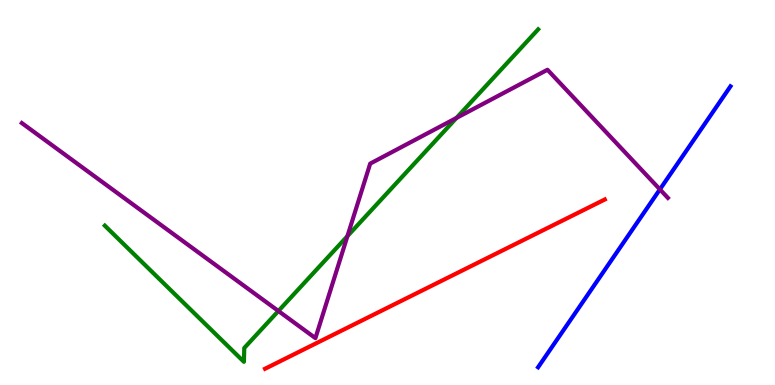[{'lines': ['blue', 'red'], 'intersections': []}, {'lines': ['green', 'red'], 'intersections': []}, {'lines': ['purple', 'red'], 'intersections': []}, {'lines': ['blue', 'green'], 'intersections': []}, {'lines': ['blue', 'purple'], 'intersections': [{'x': 8.51, 'y': 5.08}]}, {'lines': ['green', 'purple'], 'intersections': [{'x': 3.59, 'y': 1.92}, {'x': 4.48, 'y': 3.87}, {'x': 5.89, 'y': 6.94}]}]